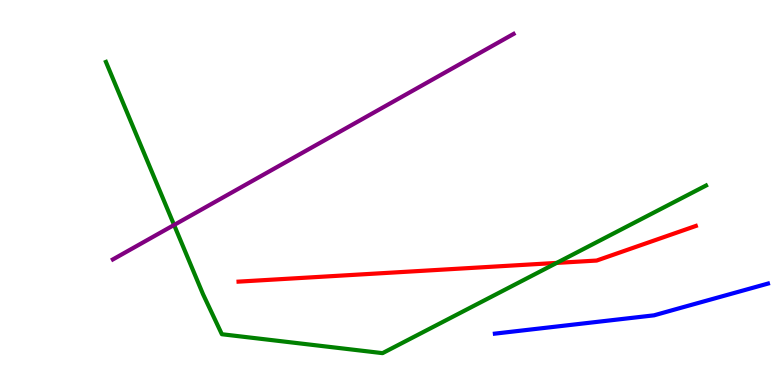[{'lines': ['blue', 'red'], 'intersections': []}, {'lines': ['green', 'red'], 'intersections': [{'x': 7.18, 'y': 3.17}]}, {'lines': ['purple', 'red'], 'intersections': []}, {'lines': ['blue', 'green'], 'intersections': []}, {'lines': ['blue', 'purple'], 'intersections': []}, {'lines': ['green', 'purple'], 'intersections': [{'x': 2.25, 'y': 4.16}]}]